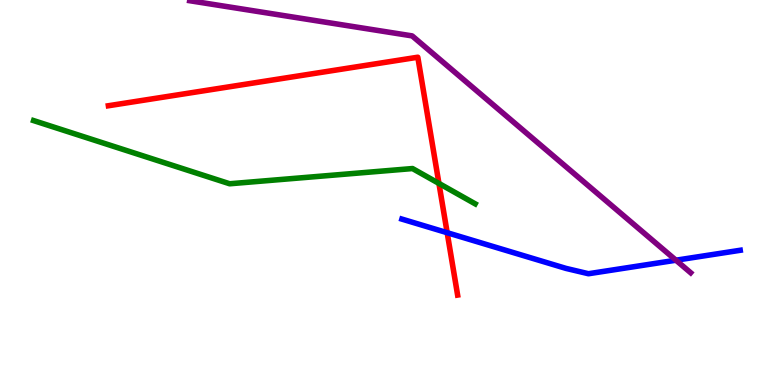[{'lines': ['blue', 'red'], 'intersections': [{'x': 5.77, 'y': 3.96}]}, {'lines': ['green', 'red'], 'intersections': [{'x': 5.66, 'y': 5.24}]}, {'lines': ['purple', 'red'], 'intersections': []}, {'lines': ['blue', 'green'], 'intersections': []}, {'lines': ['blue', 'purple'], 'intersections': [{'x': 8.72, 'y': 3.24}]}, {'lines': ['green', 'purple'], 'intersections': []}]